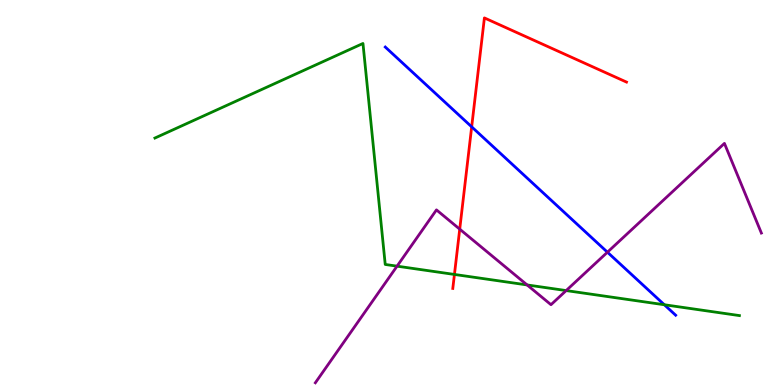[{'lines': ['blue', 'red'], 'intersections': [{'x': 6.09, 'y': 6.71}]}, {'lines': ['green', 'red'], 'intersections': [{'x': 5.86, 'y': 2.87}]}, {'lines': ['purple', 'red'], 'intersections': [{'x': 5.93, 'y': 4.05}]}, {'lines': ['blue', 'green'], 'intersections': [{'x': 8.57, 'y': 2.08}]}, {'lines': ['blue', 'purple'], 'intersections': [{'x': 7.84, 'y': 3.45}]}, {'lines': ['green', 'purple'], 'intersections': [{'x': 5.12, 'y': 3.09}, {'x': 6.8, 'y': 2.6}, {'x': 7.31, 'y': 2.45}]}]